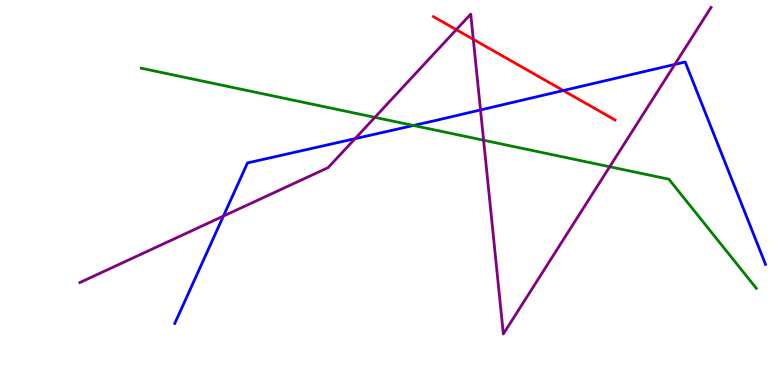[{'lines': ['blue', 'red'], 'intersections': [{'x': 7.27, 'y': 7.65}]}, {'lines': ['green', 'red'], 'intersections': []}, {'lines': ['purple', 'red'], 'intersections': [{'x': 5.89, 'y': 9.23}, {'x': 6.11, 'y': 8.98}]}, {'lines': ['blue', 'green'], 'intersections': [{'x': 5.33, 'y': 6.74}]}, {'lines': ['blue', 'purple'], 'intersections': [{'x': 2.88, 'y': 4.39}, {'x': 4.58, 'y': 6.4}, {'x': 6.2, 'y': 7.14}, {'x': 8.71, 'y': 8.33}]}, {'lines': ['green', 'purple'], 'intersections': [{'x': 4.84, 'y': 6.95}, {'x': 6.24, 'y': 6.36}, {'x': 7.87, 'y': 5.67}]}]